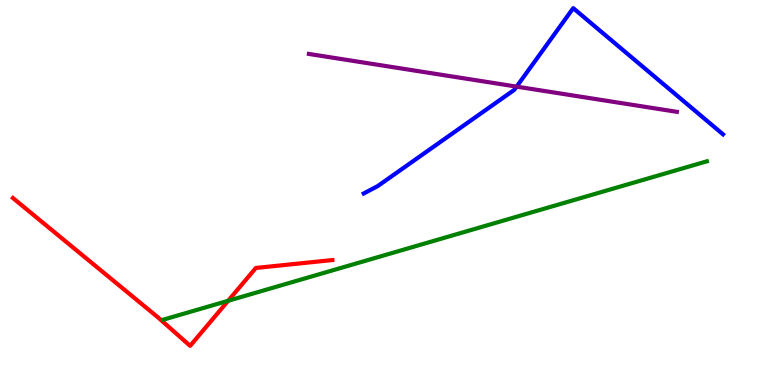[{'lines': ['blue', 'red'], 'intersections': []}, {'lines': ['green', 'red'], 'intersections': [{'x': 2.94, 'y': 2.19}]}, {'lines': ['purple', 'red'], 'intersections': []}, {'lines': ['blue', 'green'], 'intersections': []}, {'lines': ['blue', 'purple'], 'intersections': [{'x': 6.67, 'y': 7.75}]}, {'lines': ['green', 'purple'], 'intersections': []}]